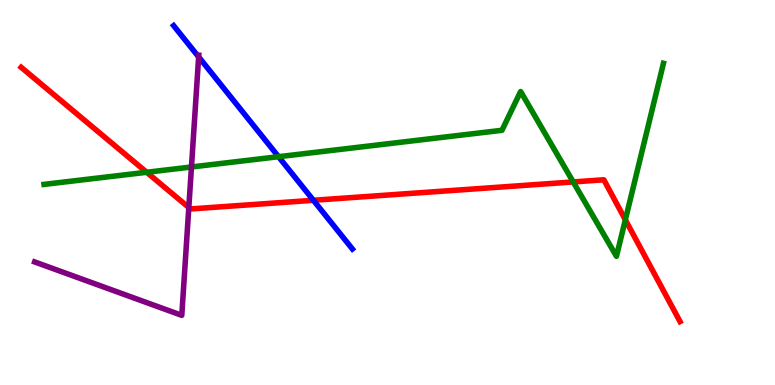[{'lines': ['blue', 'red'], 'intersections': [{'x': 4.04, 'y': 4.8}]}, {'lines': ['green', 'red'], 'intersections': [{'x': 1.89, 'y': 5.53}, {'x': 7.4, 'y': 5.27}, {'x': 8.07, 'y': 4.29}]}, {'lines': ['purple', 'red'], 'intersections': [{'x': 2.44, 'y': 4.61}]}, {'lines': ['blue', 'green'], 'intersections': [{'x': 3.59, 'y': 5.93}]}, {'lines': ['blue', 'purple'], 'intersections': [{'x': 2.56, 'y': 8.52}]}, {'lines': ['green', 'purple'], 'intersections': [{'x': 2.47, 'y': 5.66}]}]